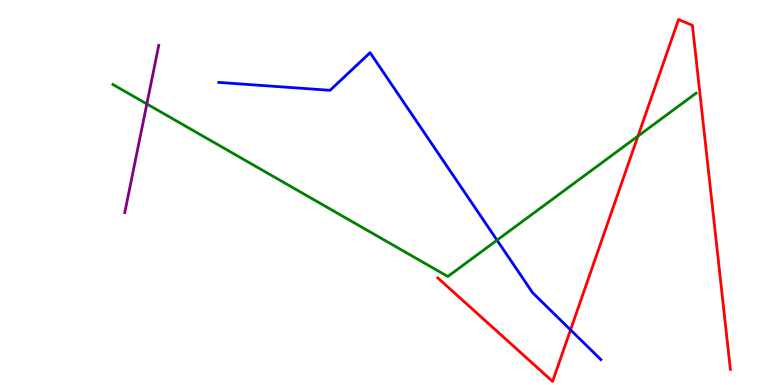[{'lines': ['blue', 'red'], 'intersections': [{'x': 7.36, 'y': 1.43}]}, {'lines': ['green', 'red'], 'intersections': [{'x': 8.23, 'y': 6.47}]}, {'lines': ['purple', 'red'], 'intersections': []}, {'lines': ['blue', 'green'], 'intersections': [{'x': 6.41, 'y': 3.76}]}, {'lines': ['blue', 'purple'], 'intersections': []}, {'lines': ['green', 'purple'], 'intersections': [{'x': 1.89, 'y': 7.3}]}]